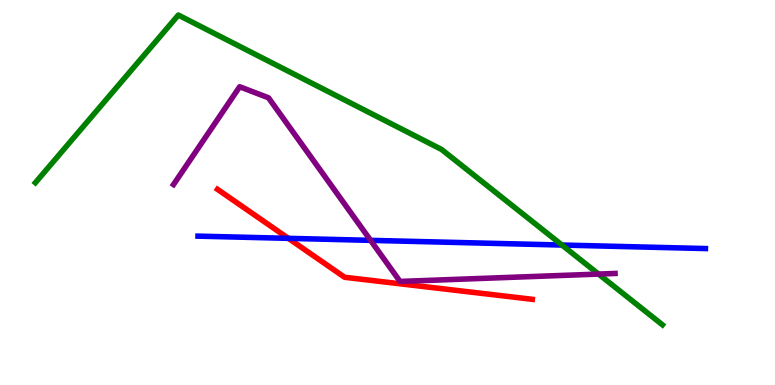[{'lines': ['blue', 'red'], 'intersections': [{'x': 3.72, 'y': 3.81}]}, {'lines': ['green', 'red'], 'intersections': []}, {'lines': ['purple', 'red'], 'intersections': []}, {'lines': ['blue', 'green'], 'intersections': [{'x': 7.25, 'y': 3.64}]}, {'lines': ['blue', 'purple'], 'intersections': [{'x': 4.78, 'y': 3.76}]}, {'lines': ['green', 'purple'], 'intersections': [{'x': 7.72, 'y': 2.88}]}]